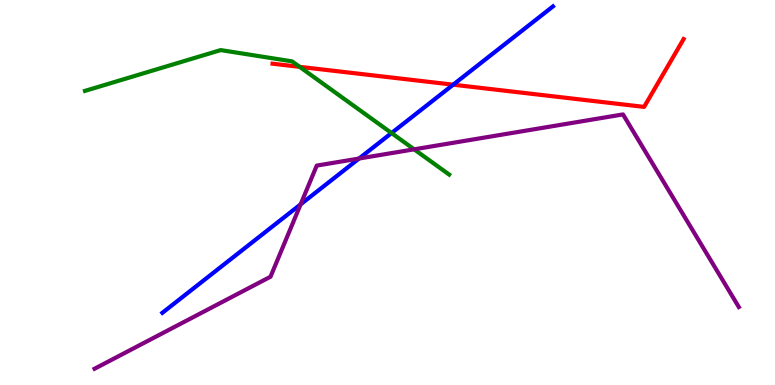[{'lines': ['blue', 'red'], 'intersections': [{'x': 5.85, 'y': 7.8}]}, {'lines': ['green', 'red'], 'intersections': [{'x': 3.87, 'y': 8.26}]}, {'lines': ['purple', 'red'], 'intersections': []}, {'lines': ['blue', 'green'], 'intersections': [{'x': 5.05, 'y': 6.54}]}, {'lines': ['blue', 'purple'], 'intersections': [{'x': 3.88, 'y': 4.69}, {'x': 4.63, 'y': 5.88}]}, {'lines': ['green', 'purple'], 'intersections': [{'x': 5.34, 'y': 6.12}]}]